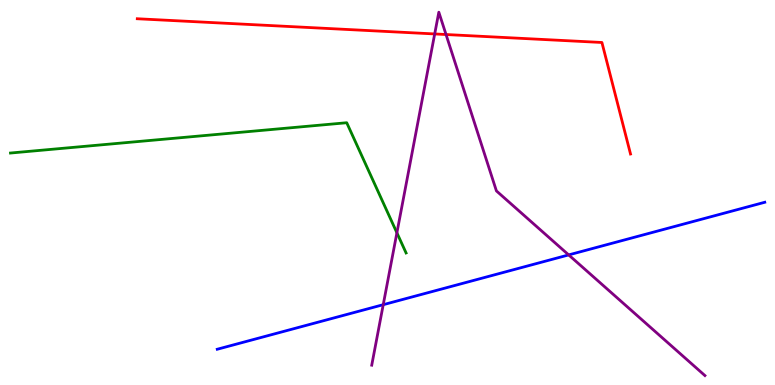[{'lines': ['blue', 'red'], 'intersections': []}, {'lines': ['green', 'red'], 'intersections': []}, {'lines': ['purple', 'red'], 'intersections': [{'x': 5.61, 'y': 9.12}, {'x': 5.76, 'y': 9.1}]}, {'lines': ['blue', 'green'], 'intersections': []}, {'lines': ['blue', 'purple'], 'intersections': [{'x': 4.94, 'y': 2.09}, {'x': 7.34, 'y': 3.38}]}, {'lines': ['green', 'purple'], 'intersections': [{'x': 5.12, 'y': 3.95}]}]